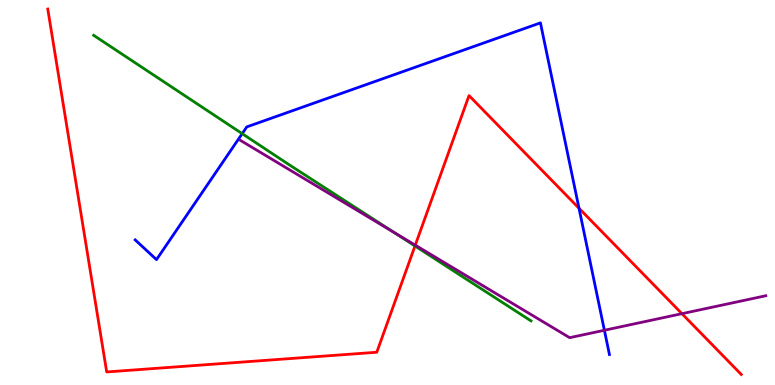[{'lines': ['blue', 'red'], 'intersections': [{'x': 7.47, 'y': 4.59}]}, {'lines': ['green', 'red'], 'intersections': [{'x': 5.35, 'y': 3.61}]}, {'lines': ['purple', 'red'], 'intersections': [{'x': 5.36, 'y': 3.63}, {'x': 8.8, 'y': 1.85}]}, {'lines': ['blue', 'green'], 'intersections': [{'x': 3.13, 'y': 6.53}]}, {'lines': ['blue', 'purple'], 'intersections': [{'x': 7.8, 'y': 1.42}]}, {'lines': ['green', 'purple'], 'intersections': [{'x': 5.08, 'y': 3.97}]}]